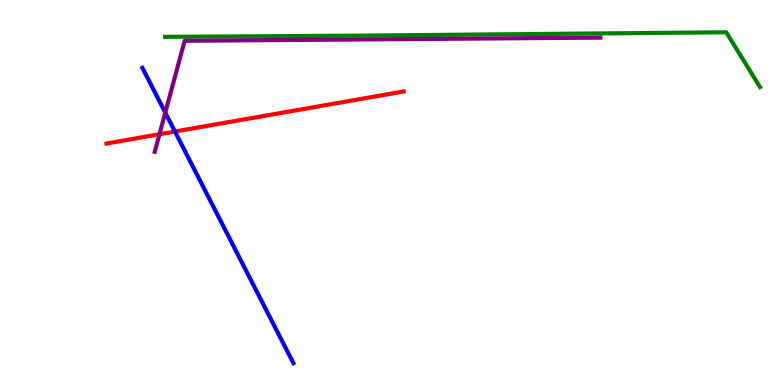[{'lines': ['blue', 'red'], 'intersections': [{'x': 2.26, 'y': 6.58}]}, {'lines': ['green', 'red'], 'intersections': []}, {'lines': ['purple', 'red'], 'intersections': [{'x': 2.06, 'y': 6.51}]}, {'lines': ['blue', 'green'], 'intersections': []}, {'lines': ['blue', 'purple'], 'intersections': [{'x': 2.13, 'y': 7.07}]}, {'lines': ['green', 'purple'], 'intersections': []}]